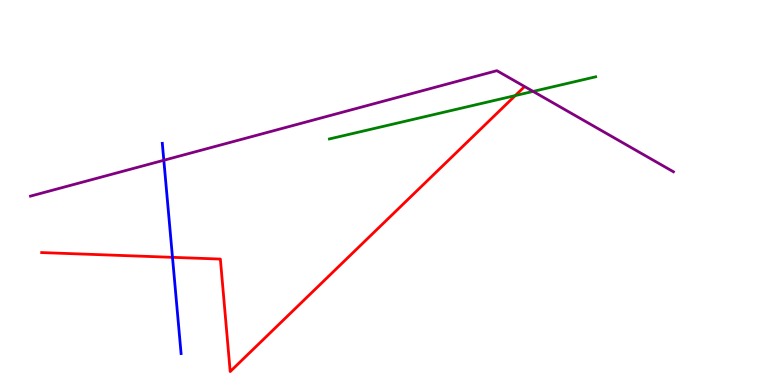[{'lines': ['blue', 'red'], 'intersections': [{'x': 2.23, 'y': 3.32}]}, {'lines': ['green', 'red'], 'intersections': [{'x': 6.65, 'y': 7.52}]}, {'lines': ['purple', 'red'], 'intersections': []}, {'lines': ['blue', 'green'], 'intersections': []}, {'lines': ['blue', 'purple'], 'intersections': [{'x': 2.11, 'y': 5.84}]}, {'lines': ['green', 'purple'], 'intersections': [{'x': 6.88, 'y': 7.63}]}]